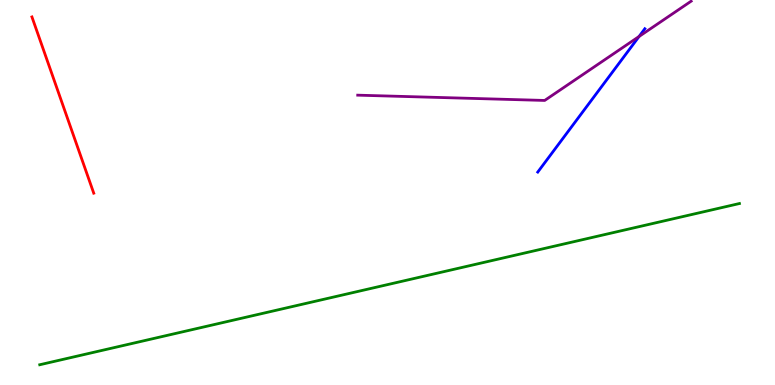[{'lines': ['blue', 'red'], 'intersections': []}, {'lines': ['green', 'red'], 'intersections': []}, {'lines': ['purple', 'red'], 'intersections': []}, {'lines': ['blue', 'green'], 'intersections': []}, {'lines': ['blue', 'purple'], 'intersections': [{'x': 8.25, 'y': 9.05}]}, {'lines': ['green', 'purple'], 'intersections': []}]